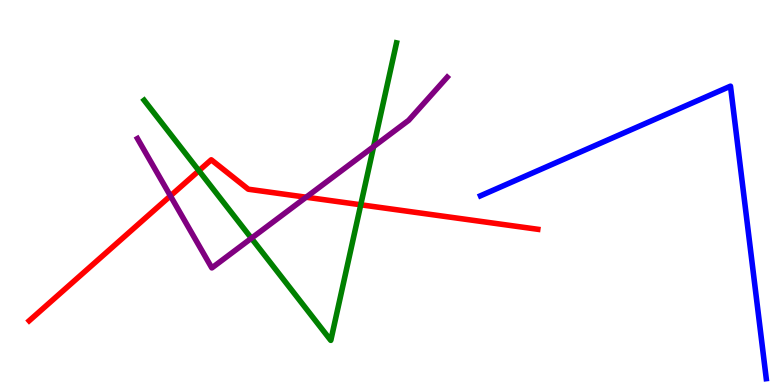[{'lines': ['blue', 'red'], 'intersections': []}, {'lines': ['green', 'red'], 'intersections': [{'x': 2.57, 'y': 5.57}, {'x': 4.65, 'y': 4.68}]}, {'lines': ['purple', 'red'], 'intersections': [{'x': 2.2, 'y': 4.91}, {'x': 3.95, 'y': 4.88}]}, {'lines': ['blue', 'green'], 'intersections': []}, {'lines': ['blue', 'purple'], 'intersections': []}, {'lines': ['green', 'purple'], 'intersections': [{'x': 3.24, 'y': 3.81}, {'x': 4.82, 'y': 6.19}]}]